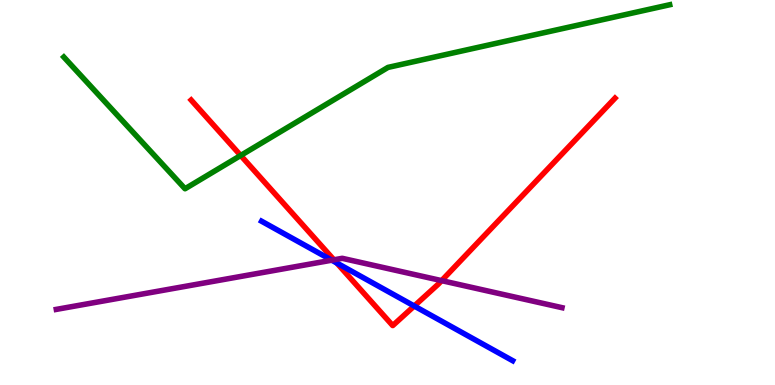[{'lines': ['blue', 'red'], 'intersections': [{'x': 4.35, 'y': 3.17}, {'x': 5.35, 'y': 2.05}]}, {'lines': ['green', 'red'], 'intersections': [{'x': 3.11, 'y': 5.96}]}, {'lines': ['purple', 'red'], 'intersections': [{'x': 4.31, 'y': 3.25}, {'x': 5.7, 'y': 2.71}]}, {'lines': ['blue', 'green'], 'intersections': []}, {'lines': ['blue', 'purple'], 'intersections': [{'x': 4.28, 'y': 3.24}]}, {'lines': ['green', 'purple'], 'intersections': []}]